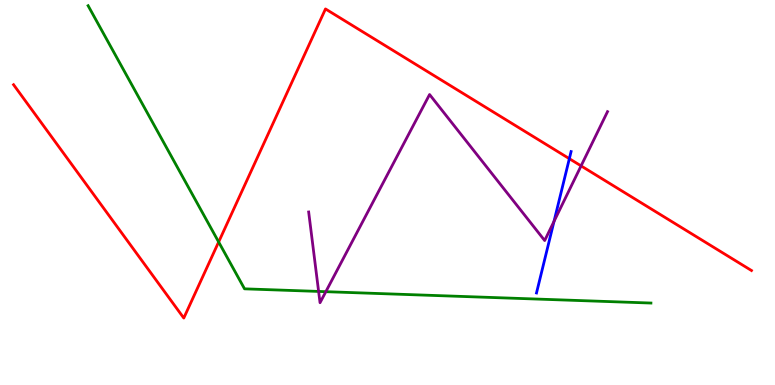[{'lines': ['blue', 'red'], 'intersections': [{'x': 7.35, 'y': 5.88}]}, {'lines': ['green', 'red'], 'intersections': [{'x': 2.82, 'y': 3.71}]}, {'lines': ['purple', 'red'], 'intersections': [{'x': 7.5, 'y': 5.69}]}, {'lines': ['blue', 'green'], 'intersections': []}, {'lines': ['blue', 'purple'], 'intersections': [{'x': 7.15, 'y': 4.25}]}, {'lines': ['green', 'purple'], 'intersections': [{'x': 4.11, 'y': 2.43}, {'x': 4.2, 'y': 2.42}]}]